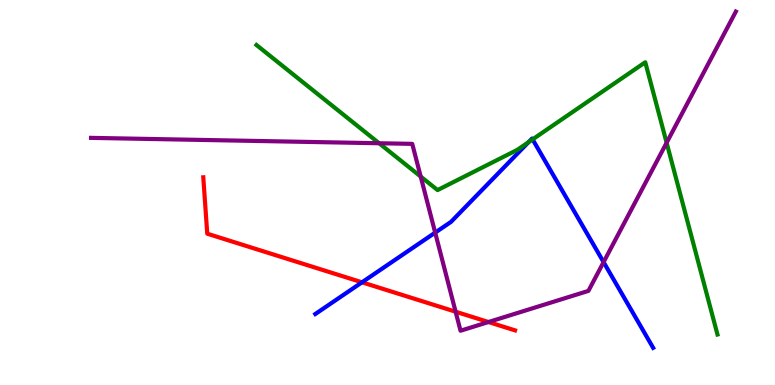[{'lines': ['blue', 'red'], 'intersections': [{'x': 4.67, 'y': 2.67}]}, {'lines': ['green', 'red'], 'intersections': []}, {'lines': ['purple', 'red'], 'intersections': [{'x': 5.88, 'y': 1.9}, {'x': 6.3, 'y': 1.64}]}, {'lines': ['blue', 'green'], 'intersections': [{'x': 6.82, 'y': 6.31}, {'x': 6.87, 'y': 6.38}]}, {'lines': ['blue', 'purple'], 'intersections': [{'x': 5.62, 'y': 3.96}, {'x': 7.79, 'y': 3.19}]}, {'lines': ['green', 'purple'], 'intersections': [{'x': 4.89, 'y': 6.28}, {'x': 5.43, 'y': 5.41}, {'x': 8.6, 'y': 6.29}]}]